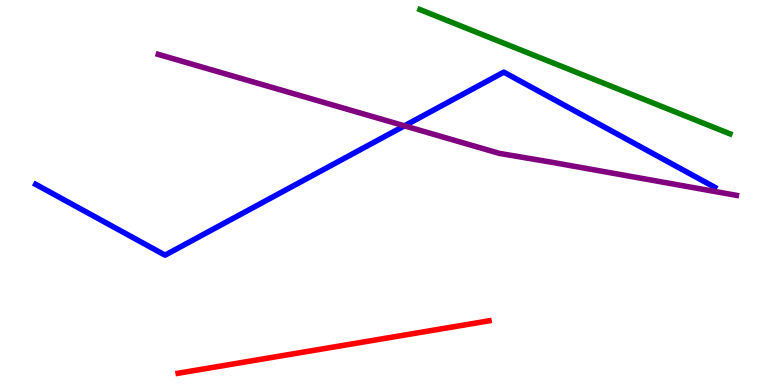[{'lines': ['blue', 'red'], 'intersections': []}, {'lines': ['green', 'red'], 'intersections': []}, {'lines': ['purple', 'red'], 'intersections': []}, {'lines': ['blue', 'green'], 'intersections': []}, {'lines': ['blue', 'purple'], 'intersections': [{'x': 5.22, 'y': 6.73}]}, {'lines': ['green', 'purple'], 'intersections': []}]